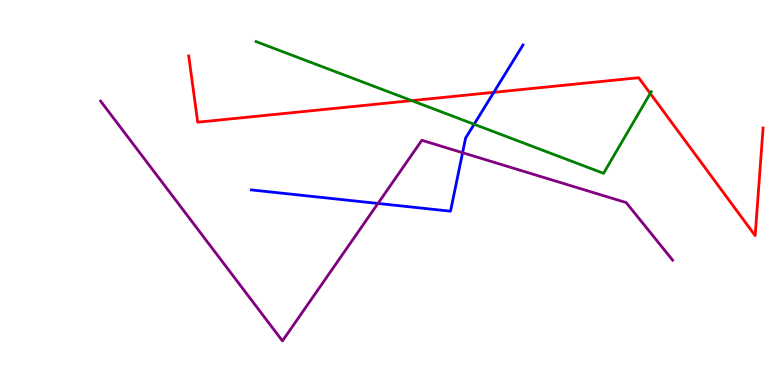[{'lines': ['blue', 'red'], 'intersections': [{'x': 6.37, 'y': 7.6}]}, {'lines': ['green', 'red'], 'intersections': [{'x': 5.31, 'y': 7.39}, {'x': 8.39, 'y': 7.57}]}, {'lines': ['purple', 'red'], 'intersections': []}, {'lines': ['blue', 'green'], 'intersections': [{'x': 6.12, 'y': 6.77}]}, {'lines': ['blue', 'purple'], 'intersections': [{'x': 4.88, 'y': 4.72}, {'x': 5.97, 'y': 6.03}]}, {'lines': ['green', 'purple'], 'intersections': []}]